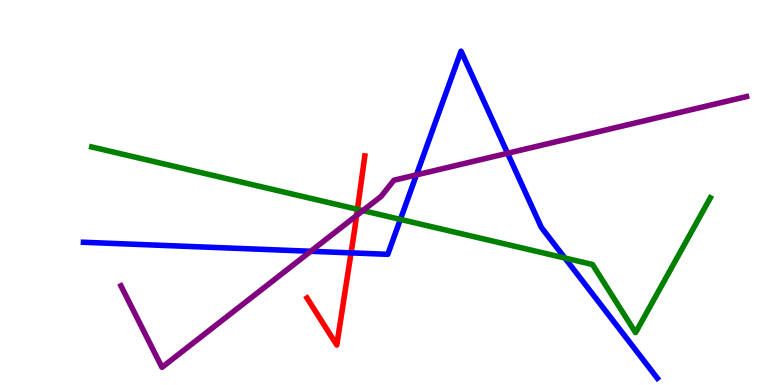[{'lines': ['blue', 'red'], 'intersections': [{'x': 4.53, 'y': 3.43}]}, {'lines': ['green', 'red'], 'intersections': [{'x': 4.61, 'y': 4.56}]}, {'lines': ['purple', 'red'], 'intersections': [{'x': 4.6, 'y': 4.4}]}, {'lines': ['blue', 'green'], 'intersections': [{'x': 5.17, 'y': 4.3}, {'x': 7.29, 'y': 3.3}]}, {'lines': ['blue', 'purple'], 'intersections': [{'x': 4.01, 'y': 3.47}, {'x': 5.37, 'y': 5.46}, {'x': 6.55, 'y': 6.02}]}, {'lines': ['green', 'purple'], 'intersections': [{'x': 4.68, 'y': 4.53}]}]